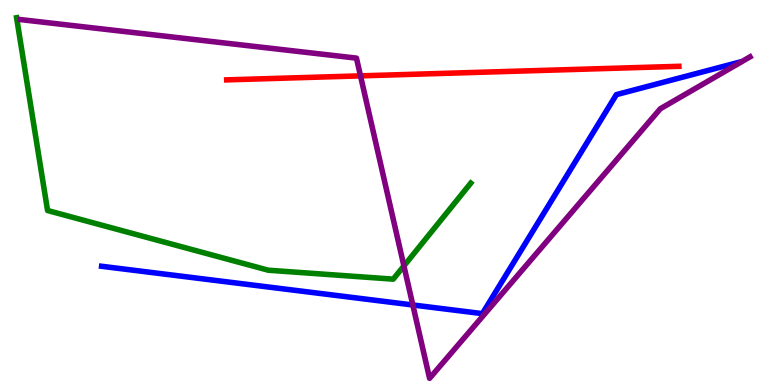[{'lines': ['blue', 'red'], 'intersections': []}, {'lines': ['green', 'red'], 'intersections': []}, {'lines': ['purple', 'red'], 'intersections': [{'x': 4.65, 'y': 8.03}]}, {'lines': ['blue', 'green'], 'intersections': []}, {'lines': ['blue', 'purple'], 'intersections': [{'x': 5.33, 'y': 2.08}]}, {'lines': ['green', 'purple'], 'intersections': [{'x': 5.21, 'y': 3.09}]}]